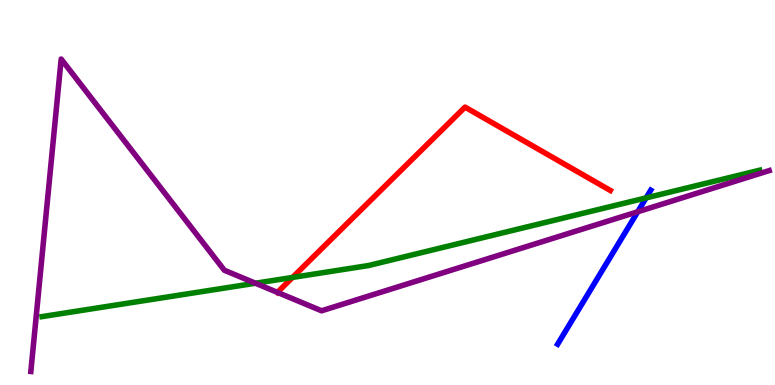[{'lines': ['blue', 'red'], 'intersections': []}, {'lines': ['green', 'red'], 'intersections': [{'x': 3.77, 'y': 2.79}]}, {'lines': ['purple', 'red'], 'intersections': [{'x': 3.58, 'y': 2.41}]}, {'lines': ['blue', 'green'], 'intersections': [{'x': 8.34, 'y': 4.86}]}, {'lines': ['blue', 'purple'], 'intersections': [{'x': 8.23, 'y': 4.5}]}, {'lines': ['green', 'purple'], 'intersections': [{'x': 3.3, 'y': 2.64}]}]